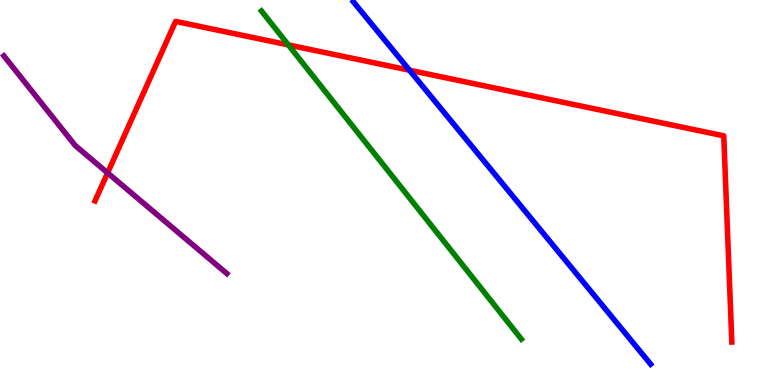[{'lines': ['blue', 'red'], 'intersections': [{'x': 5.28, 'y': 8.18}]}, {'lines': ['green', 'red'], 'intersections': [{'x': 3.72, 'y': 8.83}]}, {'lines': ['purple', 'red'], 'intersections': [{'x': 1.39, 'y': 5.51}]}, {'lines': ['blue', 'green'], 'intersections': []}, {'lines': ['blue', 'purple'], 'intersections': []}, {'lines': ['green', 'purple'], 'intersections': []}]